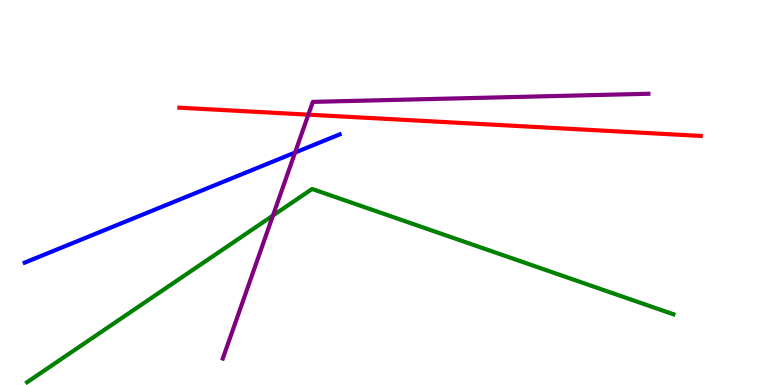[{'lines': ['blue', 'red'], 'intersections': []}, {'lines': ['green', 'red'], 'intersections': []}, {'lines': ['purple', 'red'], 'intersections': [{'x': 3.98, 'y': 7.02}]}, {'lines': ['blue', 'green'], 'intersections': []}, {'lines': ['blue', 'purple'], 'intersections': [{'x': 3.81, 'y': 6.04}]}, {'lines': ['green', 'purple'], 'intersections': [{'x': 3.52, 'y': 4.4}]}]